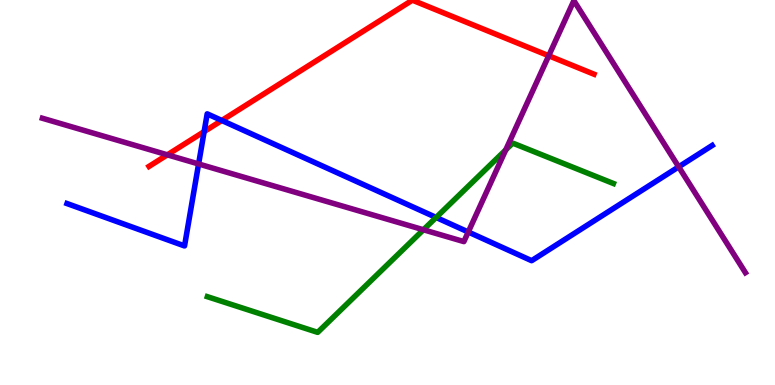[{'lines': ['blue', 'red'], 'intersections': [{'x': 2.63, 'y': 6.58}, {'x': 2.86, 'y': 6.87}]}, {'lines': ['green', 'red'], 'intersections': []}, {'lines': ['purple', 'red'], 'intersections': [{'x': 2.16, 'y': 5.98}, {'x': 7.08, 'y': 8.55}]}, {'lines': ['blue', 'green'], 'intersections': [{'x': 5.63, 'y': 4.35}]}, {'lines': ['blue', 'purple'], 'intersections': [{'x': 2.56, 'y': 5.74}, {'x': 6.04, 'y': 3.97}, {'x': 8.76, 'y': 5.67}]}, {'lines': ['green', 'purple'], 'intersections': [{'x': 5.46, 'y': 4.03}, {'x': 6.53, 'y': 6.11}]}]